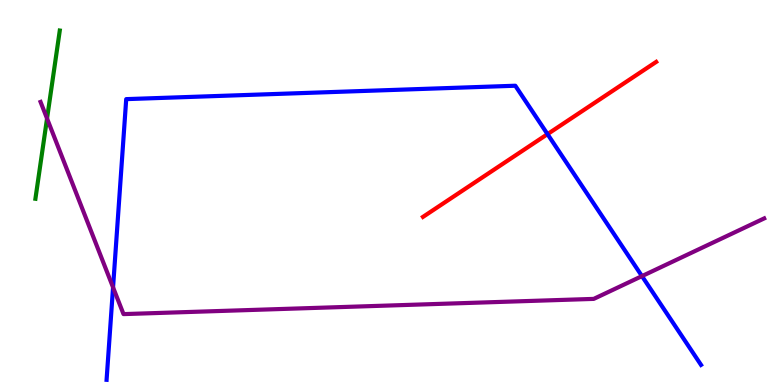[{'lines': ['blue', 'red'], 'intersections': [{'x': 7.06, 'y': 6.52}]}, {'lines': ['green', 'red'], 'intersections': []}, {'lines': ['purple', 'red'], 'intersections': []}, {'lines': ['blue', 'green'], 'intersections': []}, {'lines': ['blue', 'purple'], 'intersections': [{'x': 1.46, 'y': 2.54}, {'x': 8.28, 'y': 2.83}]}, {'lines': ['green', 'purple'], 'intersections': [{'x': 0.607, 'y': 6.92}]}]